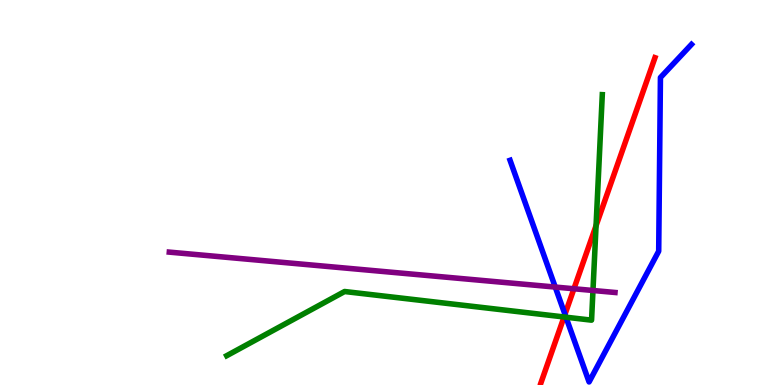[{'lines': ['blue', 'red'], 'intersections': [{'x': 7.29, 'y': 1.84}]}, {'lines': ['green', 'red'], 'intersections': [{'x': 7.28, 'y': 1.77}, {'x': 7.69, 'y': 4.14}]}, {'lines': ['purple', 'red'], 'intersections': [{'x': 7.41, 'y': 2.5}]}, {'lines': ['blue', 'green'], 'intersections': [{'x': 7.3, 'y': 1.76}]}, {'lines': ['blue', 'purple'], 'intersections': [{'x': 7.16, 'y': 2.54}]}, {'lines': ['green', 'purple'], 'intersections': [{'x': 7.65, 'y': 2.46}]}]